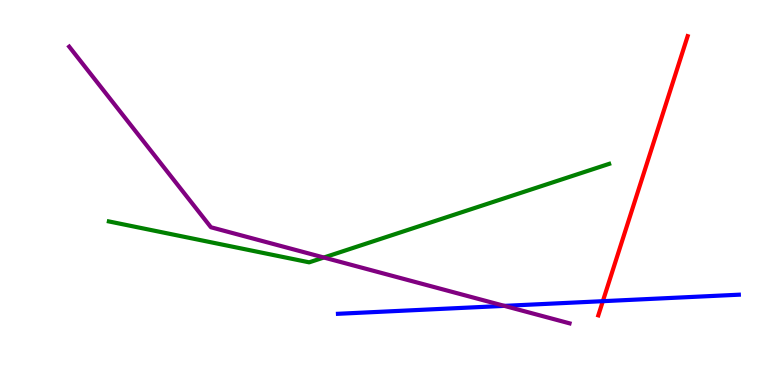[{'lines': ['blue', 'red'], 'intersections': [{'x': 7.78, 'y': 2.18}]}, {'lines': ['green', 'red'], 'intersections': []}, {'lines': ['purple', 'red'], 'intersections': []}, {'lines': ['blue', 'green'], 'intersections': []}, {'lines': ['blue', 'purple'], 'intersections': [{'x': 6.51, 'y': 2.06}]}, {'lines': ['green', 'purple'], 'intersections': [{'x': 4.18, 'y': 3.31}]}]